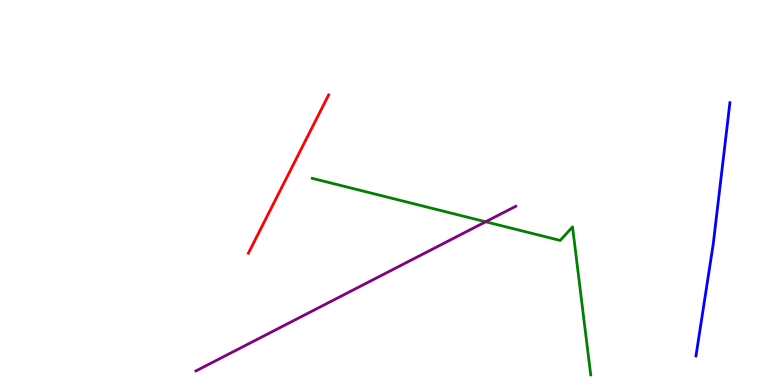[{'lines': ['blue', 'red'], 'intersections': []}, {'lines': ['green', 'red'], 'intersections': []}, {'lines': ['purple', 'red'], 'intersections': []}, {'lines': ['blue', 'green'], 'intersections': []}, {'lines': ['blue', 'purple'], 'intersections': []}, {'lines': ['green', 'purple'], 'intersections': [{'x': 6.27, 'y': 4.24}]}]